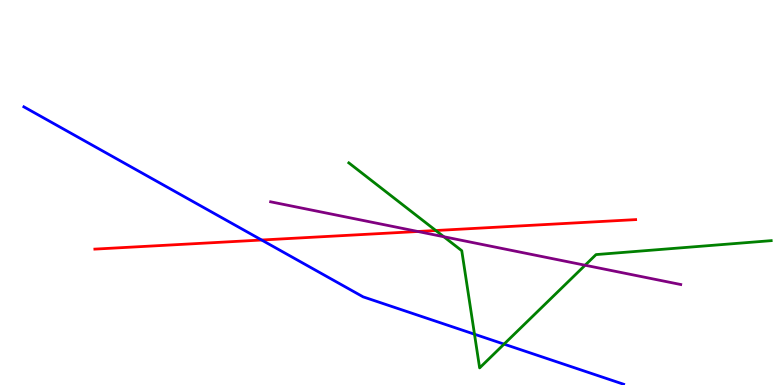[{'lines': ['blue', 'red'], 'intersections': [{'x': 3.38, 'y': 3.77}]}, {'lines': ['green', 'red'], 'intersections': [{'x': 5.62, 'y': 4.01}]}, {'lines': ['purple', 'red'], 'intersections': [{'x': 5.39, 'y': 3.99}]}, {'lines': ['blue', 'green'], 'intersections': [{'x': 6.12, 'y': 1.32}, {'x': 6.5, 'y': 1.06}]}, {'lines': ['blue', 'purple'], 'intersections': []}, {'lines': ['green', 'purple'], 'intersections': [{'x': 5.73, 'y': 3.85}, {'x': 7.55, 'y': 3.11}]}]